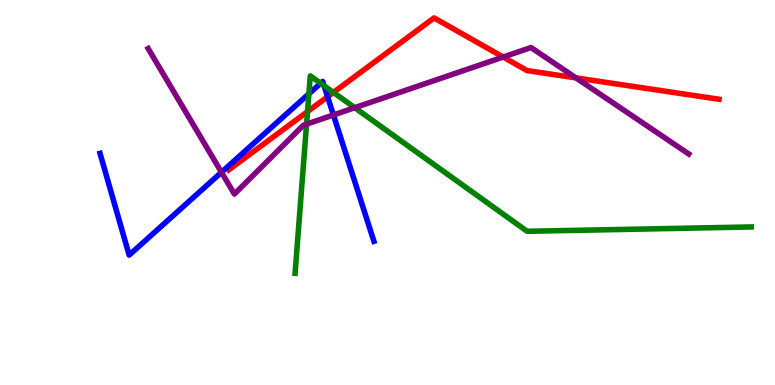[{'lines': ['blue', 'red'], 'intersections': [{'x': 4.23, 'y': 7.49}]}, {'lines': ['green', 'red'], 'intersections': [{'x': 3.97, 'y': 7.1}, {'x': 4.3, 'y': 7.6}]}, {'lines': ['purple', 'red'], 'intersections': [{'x': 6.49, 'y': 8.52}, {'x': 7.43, 'y': 7.98}]}, {'lines': ['blue', 'green'], 'intersections': [{'x': 3.99, 'y': 7.56}, {'x': 4.14, 'y': 7.84}, {'x': 4.18, 'y': 7.77}]}, {'lines': ['blue', 'purple'], 'intersections': [{'x': 2.86, 'y': 5.53}, {'x': 4.3, 'y': 7.01}]}, {'lines': ['green', 'purple'], 'intersections': [{'x': 3.96, 'y': 6.78}, {'x': 4.58, 'y': 7.2}]}]